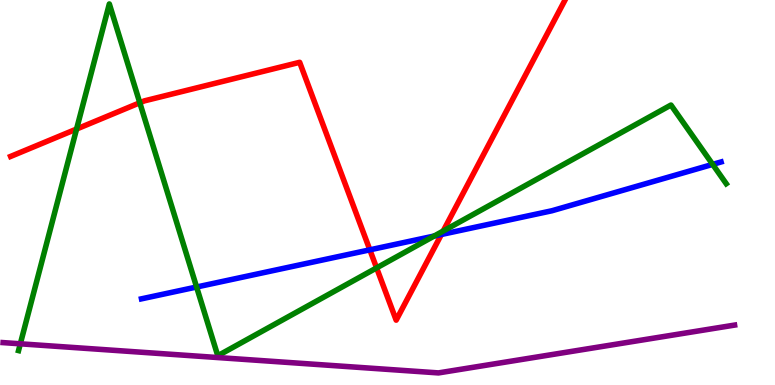[{'lines': ['blue', 'red'], 'intersections': [{'x': 4.77, 'y': 3.51}, {'x': 5.7, 'y': 3.91}]}, {'lines': ['green', 'red'], 'intersections': [{'x': 0.988, 'y': 6.65}, {'x': 1.8, 'y': 7.33}, {'x': 4.86, 'y': 3.04}, {'x': 5.72, 'y': 4.0}]}, {'lines': ['purple', 'red'], 'intersections': []}, {'lines': ['blue', 'green'], 'intersections': [{'x': 2.54, 'y': 2.55}, {'x': 5.6, 'y': 3.87}, {'x': 9.2, 'y': 5.73}]}, {'lines': ['blue', 'purple'], 'intersections': []}, {'lines': ['green', 'purple'], 'intersections': [{'x': 0.262, 'y': 1.07}]}]